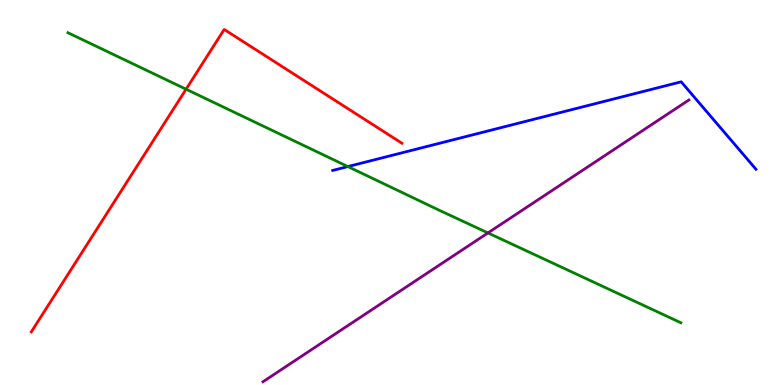[{'lines': ['blue', 'red'], 'intersections': []}, {'lines': ['green', 'red'], 'intersections': [{'x': 2.4, 'y': 7.68}]}, {'lines': ['purple', 'red'], 'intersections': []}, {'lines': ['blue', 'green'], 'intersections': [{'x': 4.49, 'y': 5.67}]}, {'lines': ['blue', 'purple'], 'intersections': []}, {'lines': ['green', 'purple'], 'intersections': [{'x': 6.3, 'y': 3.95}]}]